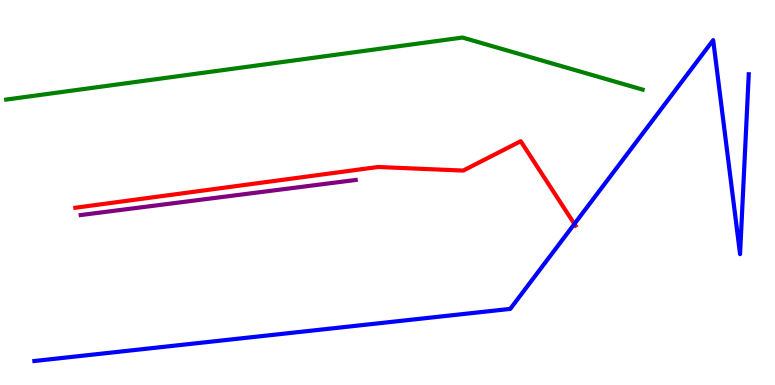[{'lines': ['blue', 'red'], 'intersections': [{'x': 7.41, 'y': 4.18}]}, {'lines': ['green', 'red'], 'intersections': []}, {'lines': ['purple', 'red'], 'intersections': []}, {'lines': ['blue', 'green'], 'intersections': []}, {'lines': ['blue', 'purple'], 'intersections': []}, {'lines': ['green', 'purple'], 'intersections': []}]